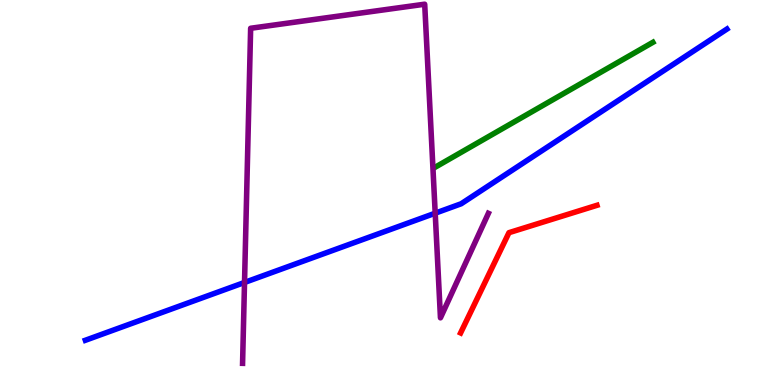[{'lines': ['blue', 'red'], 'intersections': []}, {'lines': ['green', 'red'], 'intersections': []}, {'lines': ['purple', 'red'], 'intersections': []}, {'lines': ['blue', 'green'], 'intersections': []}, {'lines': ['blue', 'purple'], 'intersections': [{'x': 3.16, 'y': 2.66}, {'x': 5.62, 'y': 4.46}]}, {'lines': ['green', 'purple'], 'intersections': []}]